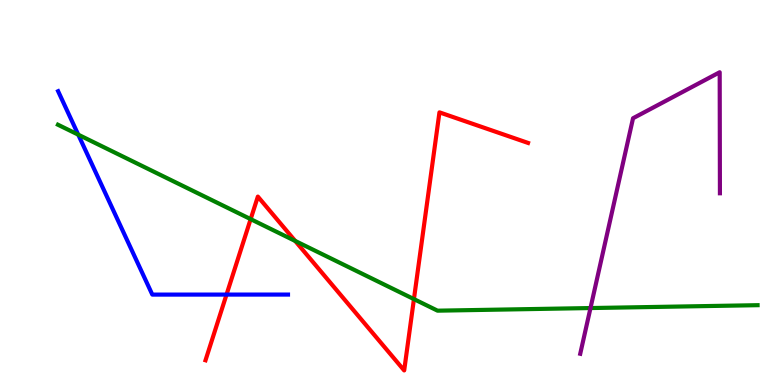[{'lines': ['blue', 'red'], 'intersections': [{'x': 2.92, 'y': 2.35}]}, {'lines': ['green', 'red'], 'intersections': [{'x': 3.23, 'y': 4.31}, {'x': 3.81, 'y': 3.74}, {'x': 5.34, 'y': 2.23}]}, {'lines': ['purple', 'red'], 'intersections': []}, {'lines': ['blue', 'green'], 'intersections': [{'x': 1.01, 'y': 6.5}]}, {'lines': ['blue', 'purple'], 'intersections': []}, {'lines': ['green', 'purple'], 'intersections': [{'x': 7.62, 'y': 2.0}]}]